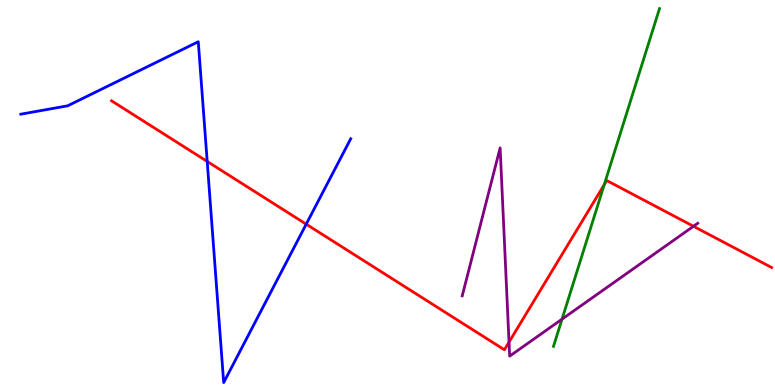[{'lines': ['blue', 'red'], 'intersections': [{'x': 2.67, 'y': 5.81}, {'x': 3.95, 'y': 4.18}]}, {'lines': ['green', 'red'], 'intersections': [{'x': 7.8, 'y': 5.2}]}, {'lines': ['purple', 'red'], 'intersections': [{'x': 6.57, 'y': 1.11}, {'x': 8.95, 'y': 4.12}]}, {'lines': ['blue', 'green'], 'intersections': []}, {'lines': ['blue', 'purple'], 'intersections': []}, {'lines': ['green', 'purple'], 'intersections': [{'x': 7.25, 'y': 1.71}]}]